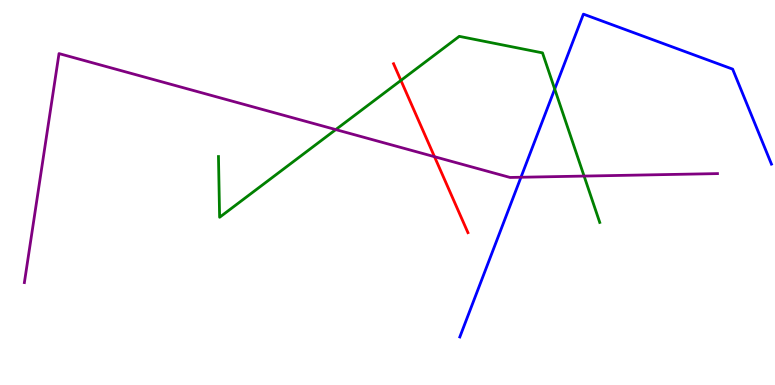[{'lines': ['blue', 'red'], 'intersections': []}, {'lines': ['green', 'red'], 'intersections': [{'x': 5.17, 'y': 7.91}]}, {'lines': ['purple', 'red'], 'intersections': [{'x': 5.61, 'y': 5.93}]}, {'lines': ['blue', 'green'], 'intersections': [{'x': 7.16, 'y': 7.69}]}, {'lines': ['blue', 'purple'], 'intersections': [{'x': 6.72, 'y': 5.4}]}, {'lines': ['green', 'purple'], 'intersections': [{'x': 4.33, 'y': 6.63}, {'x': 7.54, 'y': 5.43}]}]